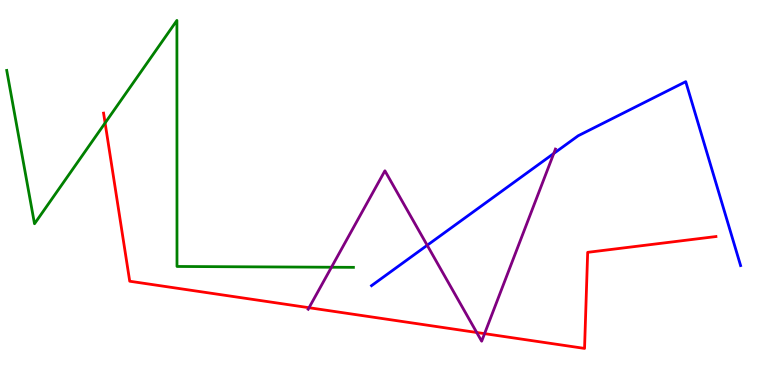[{'lines': ['blue', 'red'], 'intersections': []}, {'lines': ['green', 'red'], 'intersections': [{'x': 1.36, 'y': 6.81}]}, {'lines': ['purple', 'red'], 'intersections': [{'x': 3.99, 'y': 2.01}, {'x': 6.15, 'y': 1.36}, {'x': 6.25, 'y': 1.33}]}, {'lines': ['blue', 'green'], 'intersections': []}, {'lines': ['blue', 'purple'], 'intersections': [{'x': 5.51, 'y': 3.63}, {'x': 7.15, 'y': 6.01}]}, {'lines': ['green', 'purple'], 'intersections': [{'x': 4.28, 'y': 3.06}]}]